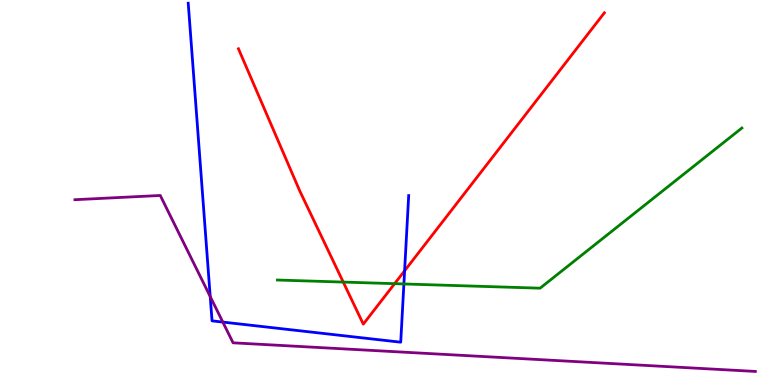[{'lines': ['blue', 'red'], 'intersections': [{'x': 5.22, 'y': 2.97}]}, {'lines': ['green', 'red'], 'intersections': [{'x': 4.43, 'y': 2.67}, {'x': 5.09, 'y': 2.63}]}, {'lines': ['purple', 'red'], 'intersections': []}, {'lines': ['blue', 'green'], 'intersections': [{'x': 5.21, 'y': 2.62}]}, {'lines': ['blue', 'purple'], 'intersections': [{'x': 2.71, 'y': 2.3}, {'x': 2.88, 'y': 1.63}]}, {'lines': ['green', 'purple'], 'intersections': []}]